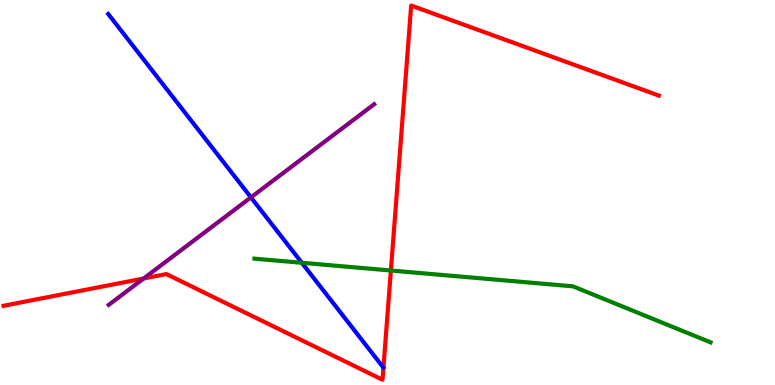[{'lines': ['blue', 'red'], 'intersections': []}, {'lines': ['green', 'red'], 'intersections': [{'x': 5.04, 'y': 2.97}]}, {'lines': ['purple', 'red'], 'intersections': [{'x': 1.85, 'y': 2.77}]}, {'lines': ['blue', 'green'], 'intersections': [{'x': 3.89, 'y': 3.17}]}, {'lines': ['blue', 'purple'], 'intersections': [{'x': 3.24, 'y': 4.87}]}, {'lines': ['green', 'purple'], 'intersections': []}]